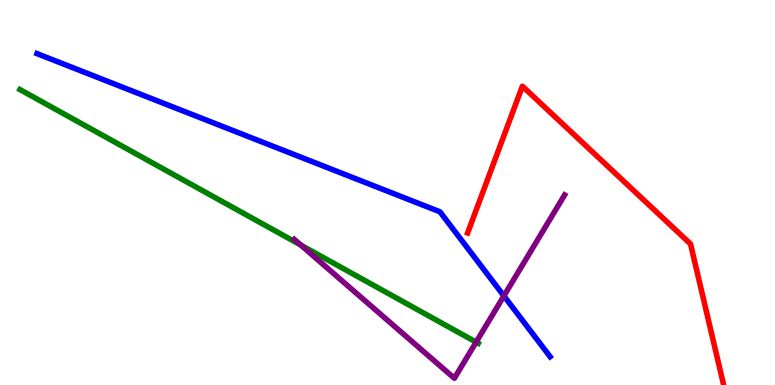[{'lines': ['blue', 'red'], 'intersections': []}, {'lines': ['green', 'red'], 'intersections': []}, {'lines': ['purple', 'red'], 'intersections': []}, {'lines': ['blue', 'green'], 'intersections': []}, {'lines': ['blue', 'purple'], 'intersections': [{'x': 6.5, 'y': 2.31}]}, {'lines': ['green', 'purple'], 'intersections': [{'x': 3.88, 'y': 3.63}, {'x': 6.14, 'y': 1.11}]}]